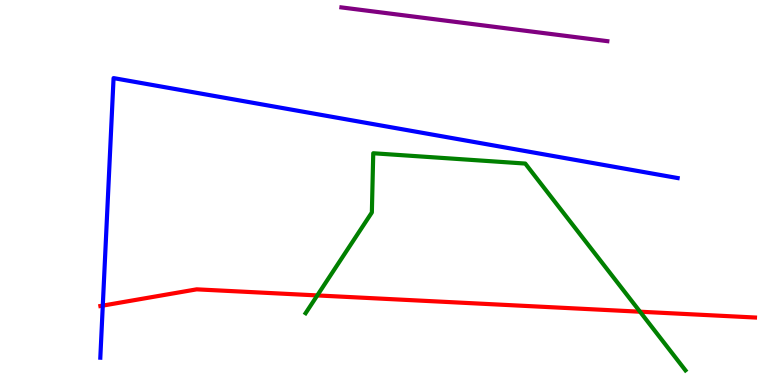[{'lines': ['blue', 'red'], 'intersections': [{'x': 1.33, 'y': 2.06}]}, {'lines': ['green', 'red'], 'intersections': [{'x': 4.09, 'y': 2.33}, {'x': 8.26, 'y': 1.9}]}, {'lines': ['purple', 'red'], 'intersections': []}, {'lines': ['blue', 'green'], 'intersections': []}, {'lines': ['blue', 'purple'], 'intersections': []}, {'lines': ['green', 'purple'], 'intersections': []}]